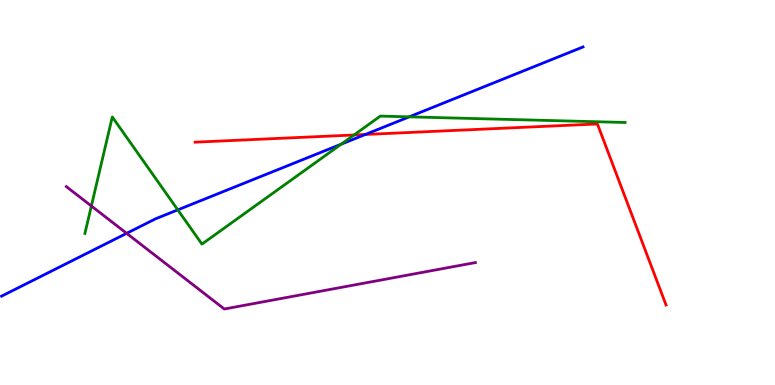[{'lines': ['blue', 'red'], 'intersections': [{'x': 4.71, 'y': 6.51}]}, {'lines': ['green', 'red'], 'intersections': [{'x': 4.57, 'y': 6.49}]}, {'lines': ['purple', 'red'], 'intersections': []}, {'lines': ['blue', 'green'], 'intersections': [{'x': 2.29, 'y': 4.55}, {'x': 4.4, 'y': 6.26}, {'x': 5.28, 'y': 6.97}]}, {'lines': ['blue', 'purple'], 'intersections': [{'x': 1.63, 'y': 3.94}]}, {'lines': ['green', 'purple'], 'intersections': [{'x': 1.18, 'y': 4.65}]}]